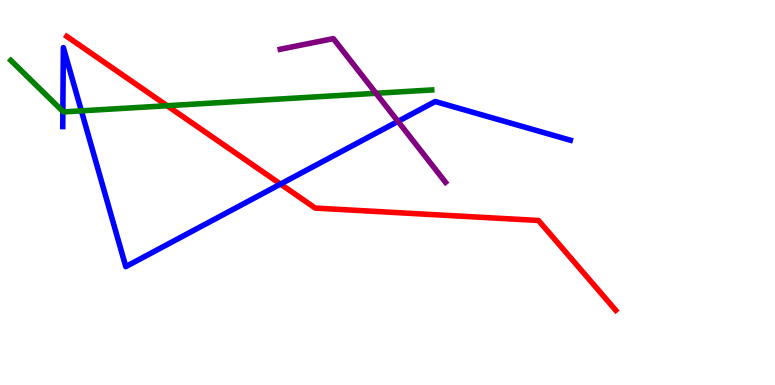[{'lines': ['blue', 'red'], 'intersections': [{'x': 3.62, 'y': 5.22}]}, {'lines': ['green', 'red'], 'intersections': [{'x': 2.16, 'y': 7.25}]}, {'lines': ['purple', 'red'], 'intersections': []}, {'lines': ['blue', 'green'], 'intersections': [{'x': 0.811, 'y': 7.11}, {'x': 1.05, 'y': 7.12}]}, {'lines': ['blue', 'purple'], 'intersections': [{'x': 5.14, 'y': 6.85}]}, {'lines': ['green', 'purple'], 'intersections': [{'x': 4.85, 'y': 7.58}]}]